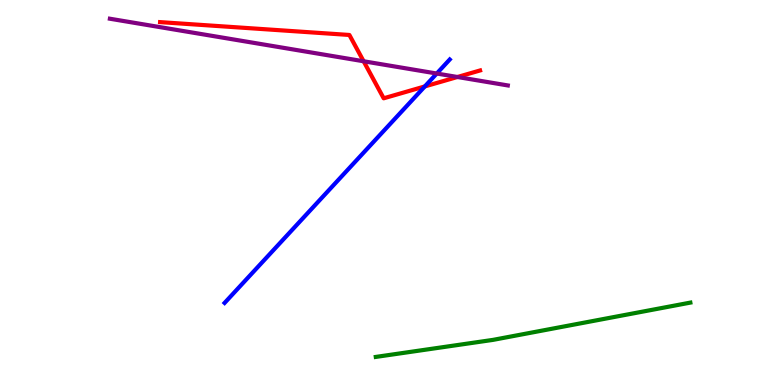[{'lines': ['blue', 'red'], 'intersections': [{'x': 5.48, 'y': 7.76}]}, {'lines': ['green', 'red'], 'intersections': []}, {'lines': ['purple', 'red'], 'intersections': [{'x': 4.69, 'y': 8.41}, {'x': 5.9, 'y': 8.0}]}, {'lines': ['blue', 'green'], 'intersections': []}, {'lines': ['blue', 'purple'], 'intersections': [{'x': 5.64, 'y': 8.09}]}, {'lines': ['green', 'purple'], 'intersections': []}]